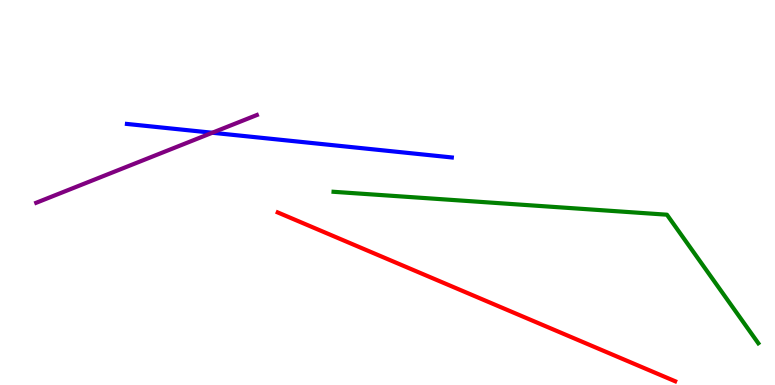[{'lines': ['blue', 'red'], 'intersections': []}, {'lines': ['green', 'red'], 'intersections': []}, {'lines': ['purple', 'red'], 'intersections': []}, {'lines': ['blue', 'green'], 'intersections': []}, {'lines': ['blue', 'purple'], 'intersections': [{'x': 2.74, 'y': 6.55}]}, {'lines': ['green', 'purple'], 'intersections': []}]